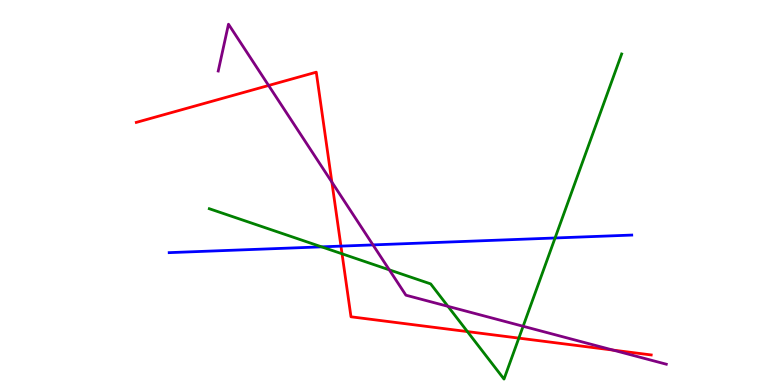[{'lines': ['blue', 'red'], 'intersections': [{'x': 4.4, 'y': 3.61}]}, {'lines': ['green', 'red'], 'intersections': [{'x': 4.41, 'y': 3.41}, {'x': 6.03, 'y': 1.39}, {'x': 6.69, 'y': 1.22}]}, {'lines': ['purple', 'red'], 'intersections': [{'x': 3.47, 'y': 7.78}, {'x': 4.28, 'y': 5.27}, {'x': 7.91, 'y': 0.907}]}, {'lines': ['blue', 'green'], 'intersections': [{'x': 4.15, 'y': 3.59}, {'x': 7.16, 'y': 3.82}]}, {'lines': ['blue', 'purple'], 'intersections': [{'x': 4.81, 'y': 3.64}]}, {'lines': ['green', 'purple'], 'intersections': [{'x': 5.02, 'y': 2.99}, {'x': 5.78, 'y': 2.04}, {'x': 6.75, 'y': 1.53}]}]